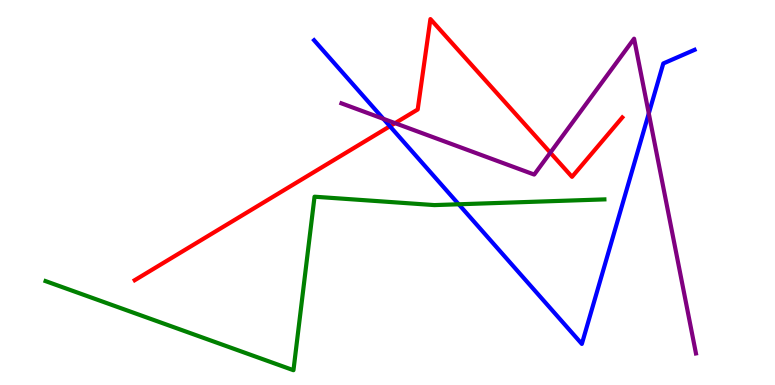[{'lines': ['blue', 'red'], 'intersections': [{'x': 5.03, 'y': 6.72}]}, {'lines': ['green', 'red'], 'intersections': []}, {'lines': ['purple', 'red'], 'intersections': [{'x': 5.1, 'y': 6.8}, {'x': 7.1, 'y': 6.03}]}, {'lines': ['blue', 'green'], 'intersections': [{'x': 5.92, 'y': 4.69}]}, {'lines': ['blue', 'purple'], 'intersections': [{'x': 4.95, 'y': 6.91}, {'x': 8.37, 'y': 7.05}]}, {'lines': ['green', 'purple'], 'intersections': []}]